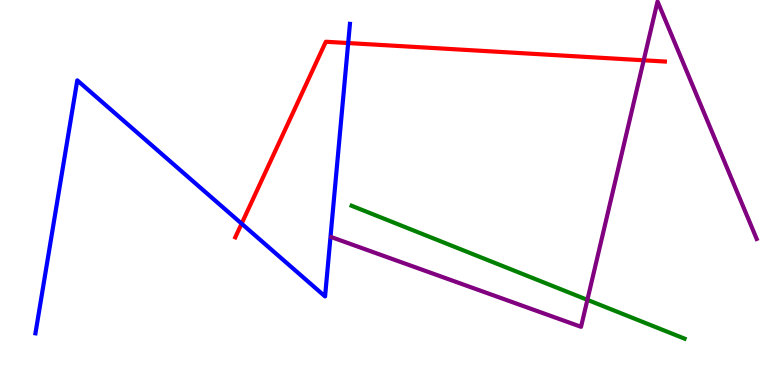[{'lines': ['blue', 'red'], 'intersections': [{'x': 3.12, 'y': 4.19}, {'x': 4.49, 'y': 8.88}]}, {'lines': ['green', 'red'], 'intersections': []}, {'lines': ['purple', 'red'], 'intersections': [{'x': 8.31, 'y': 8.43}]}, {'lines': ['blue', 'green'], 'intersections': []}, {'lines': ['blue', 'purple'], 'intersections': []}, {'lines': ['green', 'purple'], 'intersections': [{'x': 7.58, 'y': 2.21}]}]